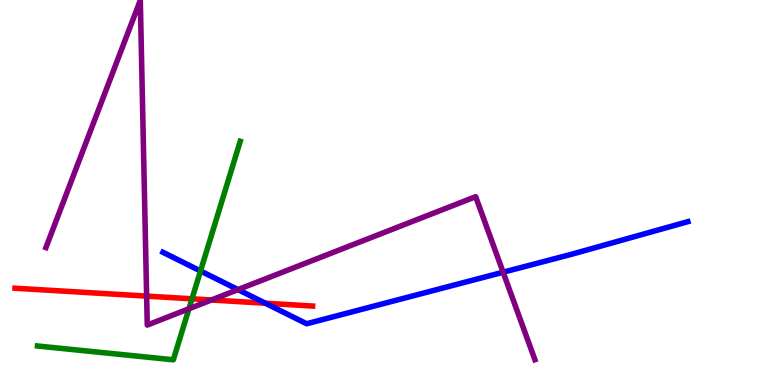[{'lines': ['blue', 'red'], 'intersections': [{'x': 3.42, 'y': 2.12}]}, {'lines': ['green', 'red'], 'intersections': [{'x': 2.48, 'y': 2.24}]}, {'lines': ['purple', 'red'], 'intersections': [{'x': 1.89, 'y': 2.31}, {'x': 2.73, 'y': 2.21}]}, {'lines': ['blue', 'green'], 'intersections': [{'x': 2.59, 'y': 2.96}]}, {'lines': ['blue', 'purple'], 'intersections': [{'x': 3.07, 'y': 2.48}, {'x': 6.49, 'y': 2.93}]}, {'lines': ['green', 'purple'], 'intersections': [{'x': 2.44, 'y': 1.98}]}]